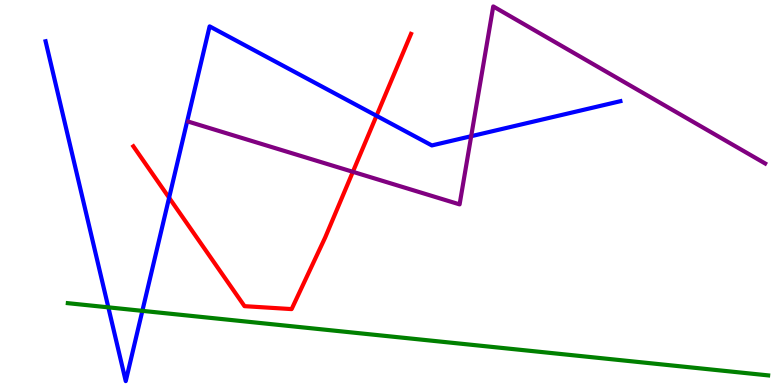[{'lines': ['blue', 'red'], 'intersections': [{'x': 2.18, 'y': 4.86}, {'x': 4.86, 'y': 6.99}]}, {'lines': ['green', 'red'], 'intersections': []}, {'lines': ['purple', 'red'], 'intersections': [{'x': 4.55, 'y': 5.54}]}, {'lines': ['blue', 'green'], 'intersections': [{'x': 1.4, 'y': 2.02}, {'x': 1.84, 'y': 1.93}]}, {'lines': ['blue', 'purple'], 'intersections': [{'x': 6.08, 'y': 6.46}]}, {'lines': ['green', 'purple'], 'intersections': []}]